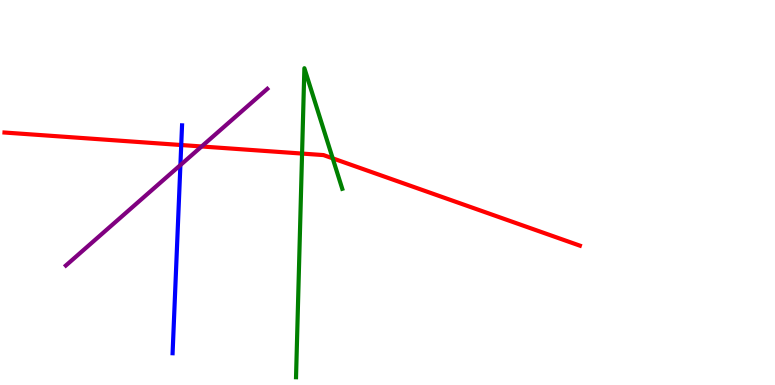[{'lines': ['blue', 'red'], 'intersections': [{'x': 2.34, 'y': 6.23}]}, {'lines': ['green', 'red'], 'intersections': [{'x': 3.9, 'y': 6.01}, {'x': 4.29, 'y': 5.89}]}, {'lines': ['purple', 'red'], 'intersections': [{'x': 2.6, 'y': 6.2}]}, {'lines': ['blue', 'green'], 'intersections': []}, {'lines': ['blue', 'purple'], 'intersections': [{'x': 2.33, 'y': 5.71}]}, {'lines': ['green', 'purple'], 'intersections': []}]